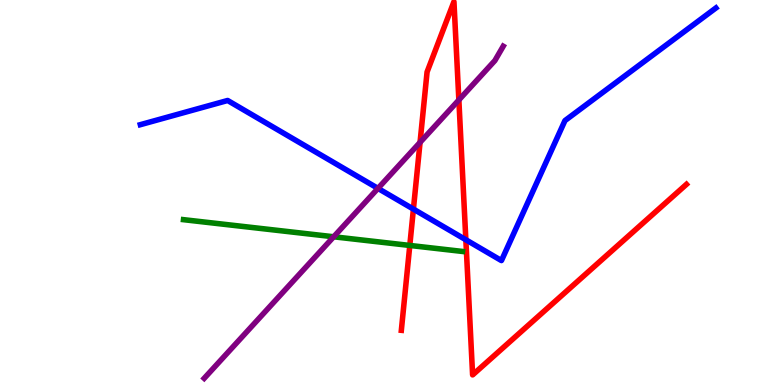[{'lines': ['blue', 'red'], 'intersections': [{'x': 5.33, 'y': 4.57}, {'x': 6.01, 'y': 3.77}]}, {'lines': ['green', 'red'], 'intersections': [{'x': 5.29, 'y': 3.62}]}, {'lines': ['purple', 'red'], 'intersections': [{'x': 5.42, 'y': 6.3}, {'x': 5.92, 'y': 7.4}]}, {'lines': ['blue', 'green'], 'intersections': []}, {'lines': ['blue', 'purple'], 'intersections': [{'x': 4.88, 'y': 5.11}]}, {'lines': ['green', 'purple'], 'intersections': [{'x': 4.31, 'y': 3.85}]}]